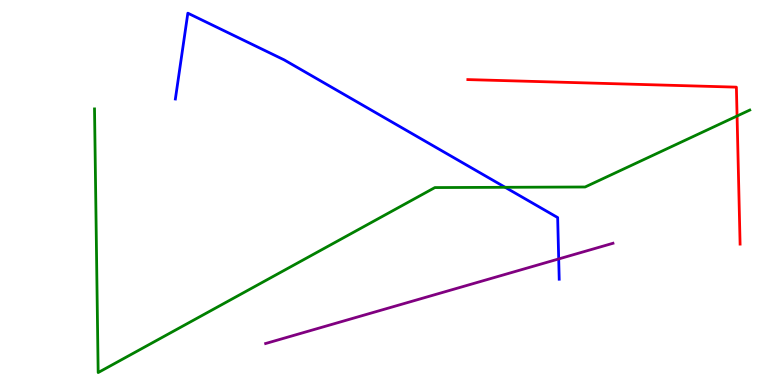[{'lines': ['blue', 'red'], 'intersections': []}, {'lines': ['green', 'red'], 'intersections': [{'x': 9.51, 'y': 6.99}]}, {'lines': ['purple', 'red'], 'intersections': []}, {'lines': ['blue', 'green'], 'intersections': [{'x': 6.52, 'y': 5.14}]}, {'lines': ['blue', 'purple'], 'intersections': [{'x': 7.21, 'y': 3.27}]}, {'lines': ['green', 'purple'], 'intersections': []}]